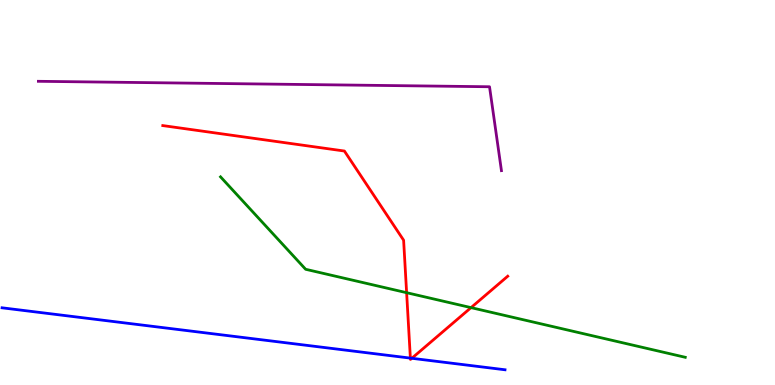[{'lines': ['blue', 'red'], 'intersections': [{'x': 5.3, 'y': 0.698}, {'x': 5.31, 'y': 0.694}]}, {'lines': ['green', 'red'], 'intersections': [{'x': 5.25, 'y': 2.4}, {'x': 6.08, 'y': 2.01}]}, {'lines': ['purple', 'red'], 'intersections': []}, {'lines': ['blue', 'green'], 'intersections': []}, {'lines': ['blue', 'purple'], 'intersections': []}, {'lines': ['green', 'purple'], 'intersections': []}]